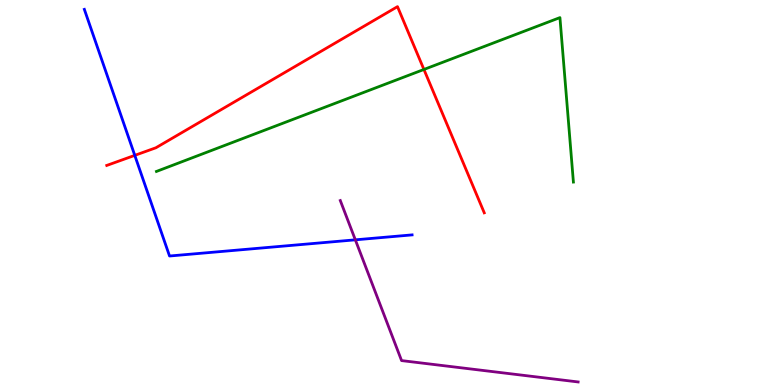[{'lines': ['blue', 'red'], 'intersections': [{'x': 1.74, 'y': 5.96}]}, {'lines': ['green', 'red'], 'intersections': [{'x': 5.47, 'y': 8.2}]}, {'lines': ['purple', 'red'], 'intersections': []}, {'lines': ['blue', 'green'], 'intersections': []}, {'lines': ['blue', 'purple'], 'intersections': [{'x': 4.58, 'y': 3.77}]}, {'lines': ['green', 'purple'], 'intersections': []}]